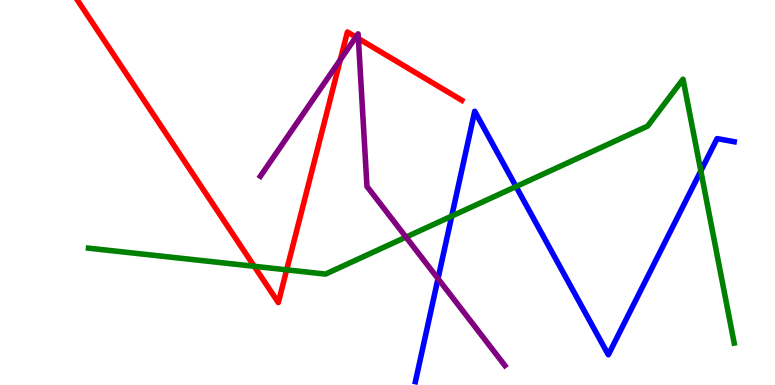[{'lines': ['blue', 'red'], 'intersections': []}, {'lines': ['green', 'red'], 'intersections': [{'x': 3.28, 'y': 3.08}, {'x': 3.7, 'y': 2.99}]}, {'lines': ['purple', 'red'], 'intersections': [{'x': 4.39, 'y': 8.45}, {'x': 4.59, 'y': 9.04}, {'x': 4.62, 'y': 9.0}]}, {'lines': ['blue', 'green'], 'intersections': [{'x': 5.83, 'y': 4.39}, {'x': 6.66, 'y': 5.15}, {'x': 9.04, 'y': 5.56}]}, {'lines': ['blue', 'purple'], 'intersections': [{'x': 5.65, 'y': 2.76}]}, {'lines': ['green', 'purple'], 'intersections': [{'x': 5.24, 'y': 3.84}]}]